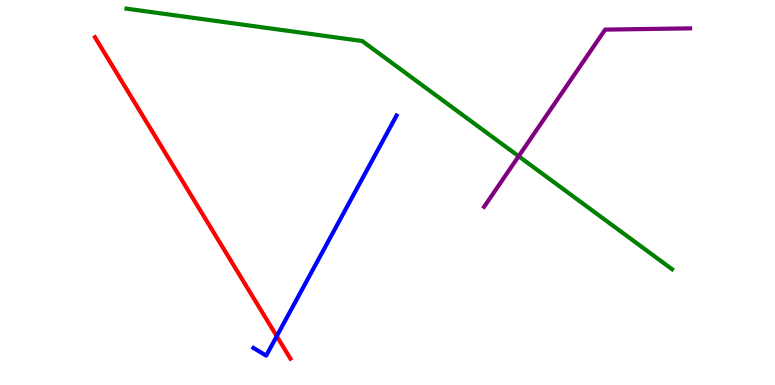[{'lines': ['blue', 'red'], 'intersections': [{'x': 3.57, 'y': 1.27}]}, {'lines': ['green', 'red'], 'intersections': []}, {'lines': ['purple', 'red'], 'intersections': []}, {'lines': ['blue', 'green'], 'intersections': []}, {'lines': ['blue', 'purple'], 'intersections': []}, {'lines': ['green', 'purple'], 'intersections': [{'x': 6.69, 'y': 5.94}]}]